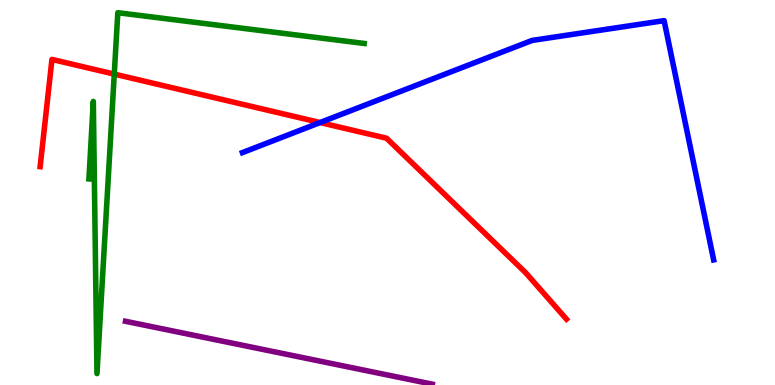[{'lines': ['blue', 'red'], 'intersections': [{'x': 4.13, 'y': 6.82}]}, {'lines': ['green', 'red'], 'intersections': [{'x': 1.47, 'y': 8.08}]}, {'lines': ['purple', 'red'], 'intersections': []}, {'lines': ['blue', 'green'], 'intersections': []}, {'lines': ['blue', 'purple'], 'intersections': []}, {'lines': ['green', 'purple'], 'intersections': []}]